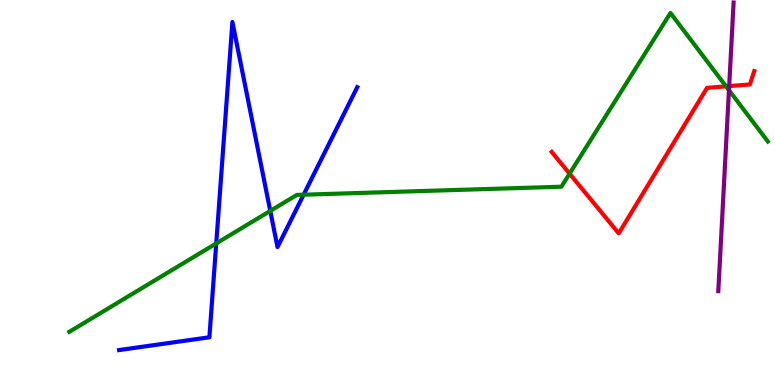[{'lines': ['blue', 'red'], 'intersections': []}, {'lines': ['green', 'red'], 'intersections': [{'x': 7.35, 'y': 5.49}, {'x': 9.37, 'y': 7.76}]}, {'lines': ['purple', 'red'], 'intersections': [{'x': 9.41, 'y': 7.76}]}, {'lines': ['blue', 'green'], 'intersections': [{'x': 2.79, 'y': 3.68}, {'x': 3.49, 'y': 4.52}, {'x': 3.92, 'y': 4.94}]}, {'lines': ['blue', 'purple'], 'intersections': []}, {'lines': ['green', 'purple'], 'intersections': [{'x': 9.41, 'y': 7.66}]}]